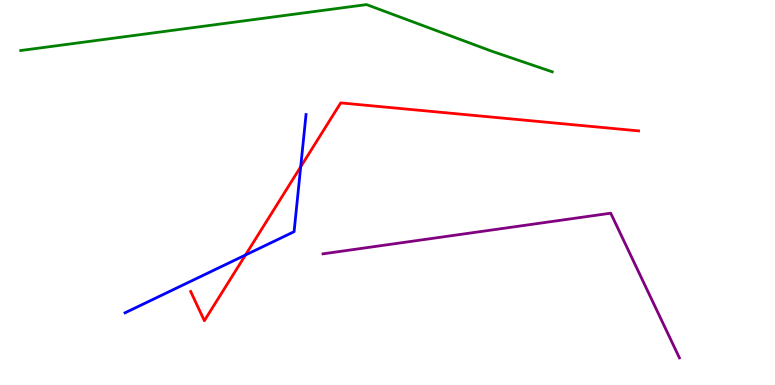[{'lines': ['blue', 'red'], 'intersections': [{'x': 3.17, 'y': 3.38}, {'x': 3.88, 'y': 5.67}]}, {'lines': ['green', 'red'], 'intersections': []}, {'lines': ['purple', 'red'], 'intersections': []}, {'lines': ['blue', 'green'], 'intersections': []}, {'lines': ['blue', 'purple'], 'intersections': []}, {'lines': ['green', 'purple'], 'intersections': []}]